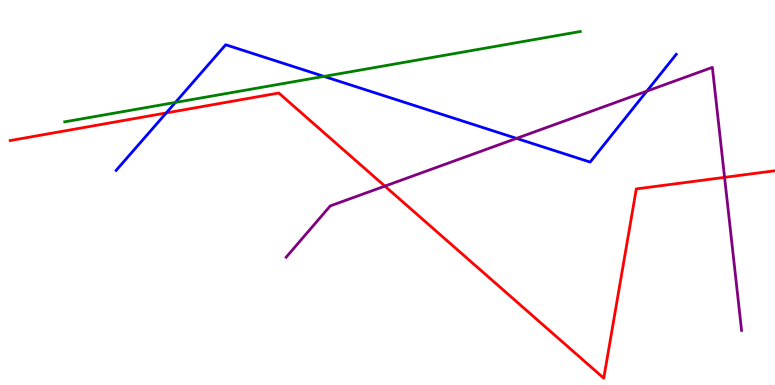[{'lines': ['blue', 'red'], 'intersections': [{'x': 2.15, 'y': 7.07}]}, {'lines': ['green', 'red'], 'intersections': []}, {'lines': ['purple', 'red'], 'intersections': [{'x': 4.97, 'y': 5.17}, {'x': 9.35, 'y': 5.39}]}, {'lines': ['blue', 'green'], 'intersections': [{'x': 2.26, 'y': 7.34}, {'x': 4.18, 'y': 8.02}]}, {'lines': ['blue', 'purple'], 'intersections': [{'x': 6.66, 'y': 6.41}, {'x': 8.35, 'y': 7.63}]}, {'lines': ['green', 'purple'], 'intersections': []}]